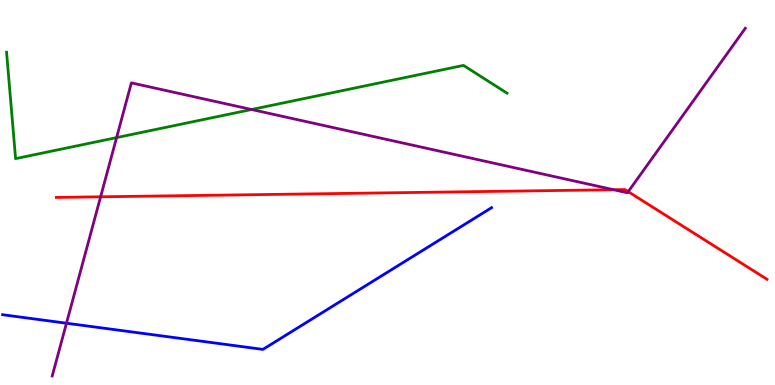[{'lines': ['blue', 'red'], 'intersections': []}, {'lines': ['green', 'red'], 'intersections': []}, {'lines': ['purple', 'red'], 'intersections': [{'x': 1.3, 'y': 4.89}, {'x': 7.92, 'y': 5.07}, {'x': 8.11, 'y': 5.02}]}, {'lines': ['blue', 'green'], 'intersections': []}, {'lines': ['blue', 'purple'], 'intersections': [{'x': 0.858, 'y': 1.6}]}, {'lines': ['green', 'purple'], 'intersections': [{'x': 1.5, 'y': 6.43}, {'x': 3.25, 'y': 7.16}]}]